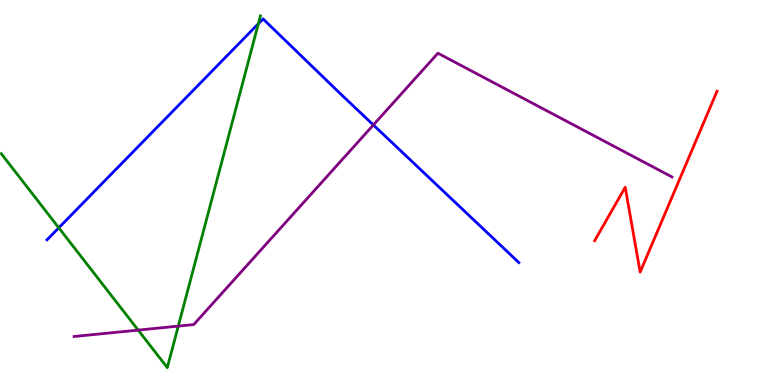[{'lines': ['blue', 'red'], 'intersections': []}, {'lines': ['green', 'red'], 'intersections': []}, {'lines': ['purple', 'red'], 'intersections': []}, {'lines': ['blue', 'green'], 'intersections': [{'x': 0.759, 'y': 4.08}, {'x': 3.33, 'y': 9.38}]}, {'lines': ['blue', 'purple'], 'intersections': [{'x': 4.82, 'y': 6.75}]}, {'lines': ['green', 'purple'], 'intersections': [{'x': 1.78, 'y': 1.43}, {'x': 2.3, 'y': 1.53}]}]